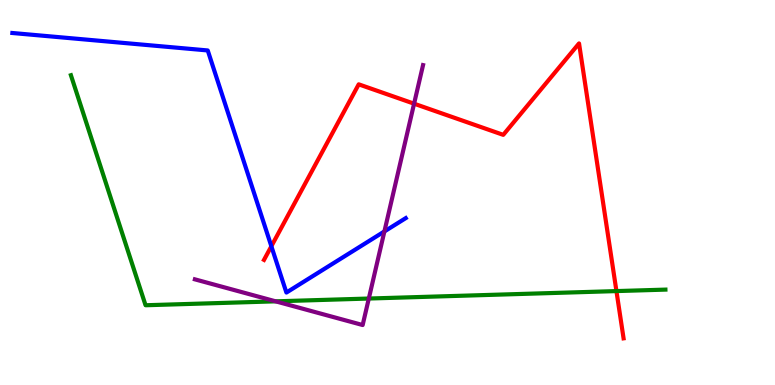[{'lines': ['blue', 'red'], 'intersections': [{'x': 3.5, 'y': 3.6}]}, {'lines': ['green', 'red'], 'intersections': [{'x': 7.95, 'y': 2.44}]}, {'lines': ['purple', 'red'], 'intersections': [{'x': 5.34, 'y': 7.31}]}, {'lines': ['blue', 'green'], 'intersections': []}, {'lines': ['blue', 'purple'], 'intersections': [{'x': 4.96, 'y': 3.99}]}, {'lines': ['green', 'purple'], 'intersections': [{'x': 3.56, 'y': 2.17}, {'x': 4.76, 'y': 2.25}]}]